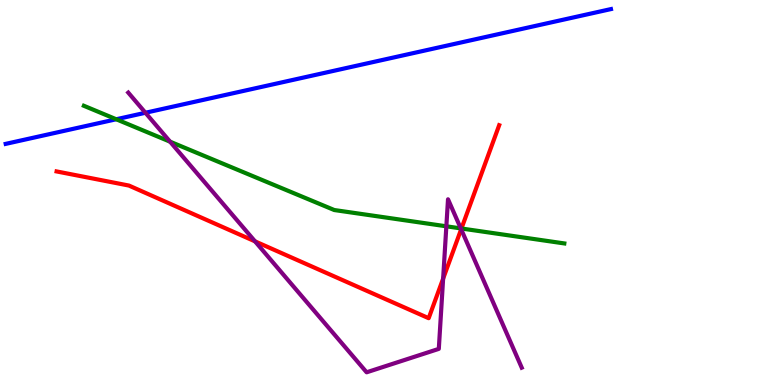[{'lines': ['blue', 'red'], 'intersections': []}, {'lines': ['green', 'red'], 'intersections': [{'x': 5.95, 'y': 4.06}]}, {'lines': ['purple', 'red'], 'intersections': [{'x': 3.29, 'y': 3.73}, {'x': 5.72, 'y': 2.76}, {'x': 5.95, 'y': 4.04}]}, {'lines': ['blue', 'green'], 'intersections': [{'x': 1.5, 'y': 6.9}]}, {'lines': ['blue', 'purple'], 'intersections': [{'x': 1.88, 'y': 7.07}]}, {'lines': ['green', 'purple'], 'intersections': [{'x': 2.19, 'y': 6.32}, {'x': 5.76, 'y': 4.12}, {'x': 5.95, 'y': 4.07}]}]